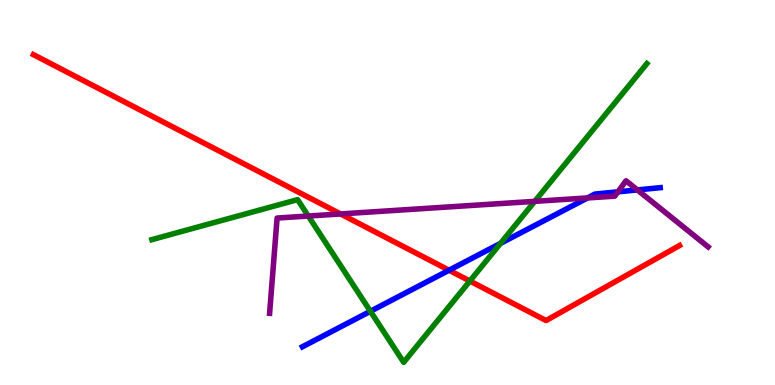[{'lines': ['blue', 'red'], 'intersections': [{'x': 5.79, 'y': 2.98}]}, {'lines': ['green', 'red'], 'intersections': [{'x': 6.06, 'y': 2.7}]}, {'lines': ['purple', 'red'], 'intersections': [{'x': 4.39, 'y': 4.44}]}, {'lines': ['blue', 'green'], 'intersections': [{'x': 4.78, 'y': 1.91}, {'x': 6.46, 'y': 3.68}]}, {'lines': ['blue', 'purple'], 'intersections': [{'x': 7.58, 'y': 4.86}, {'x': 7.97, 'y': 5.02}, {'x': 8.22, 'y': 5.07}]}, {'lines': ['green', 'purple'], 'intersections': [{'x': 3.98, 'y': 4.39}, {'x': 6.9, 'y': 4.77}]}]